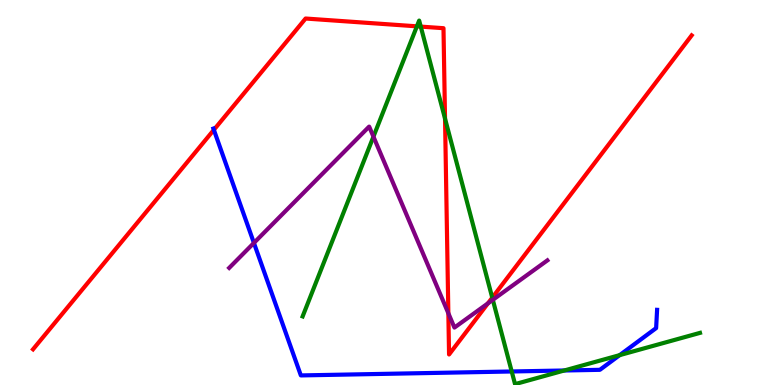[{'lines': ['blue', 'red'], 'intersections': [{'x': 2.76, 'y': 6.63}]}, {'lines': ['green', 'red'], 'intersections': [{'x': 5.38, 'y': 9.32}, {'x': 5.43, 'y': 9.31}, {'x': 5.74, 'y': 6.92}, {'x': 6.35, 'y': 2.27}]}, {'lines': ['purple', 'red'], 'intersections': [{'x': 5.79, 'y': 1.86}, {'x': 6.3, 'y': 2.12}]}, {'lines': ['blue', 'green'], 'intersections': [{'x': 6.6, 'y': 0.351}, {'x': 7.28, 'y': 0.377}, {'x': 8.0, 'y': 0.776}]}, {'lines': ['blue', 'purple'], 'intersections': [{'x': 3.28, 'y': 3.69}]}, {'lines': ['green', 'purple'], 'intersections': [{'x': 4.82, 'y': 6.45}, {'x': 6.36, 'y': 2.21}]}]